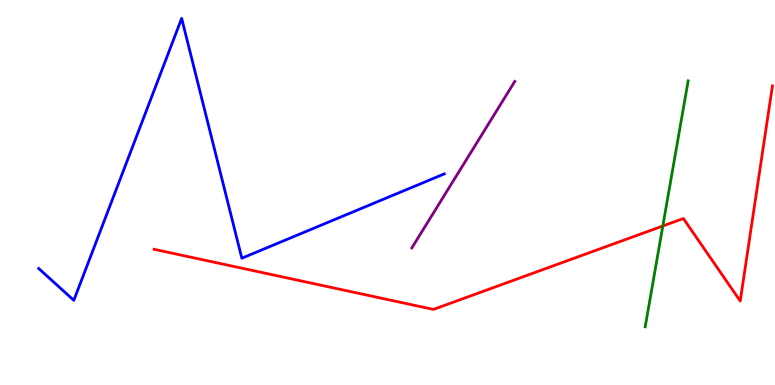[{'lines': ['blue', 'red'], 'intersections': []}, {'lines': ['green', 'red'], 'intersections': [{'x': 8.55, 'y': 4.13}]}, {'lines': ['purple', 'red'], 'intersections': []}, {'lines': ['blue', 'green'], 'intersections': []}, {'lines': ['blue', 'purple'], 'intersections': []}, {'lines': ['green', 'purple'], 'intersections': []}]